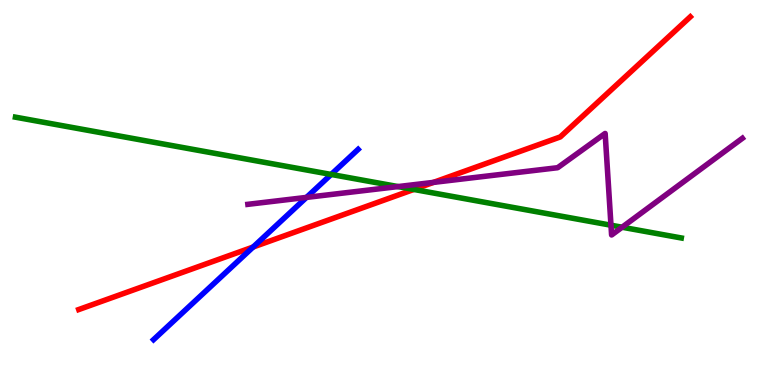[{'lines': ['blue', 'red'], 'intersections': [{'x': 3.27, 'y': 3.58}]}, {'lines': ['green', 'red'], 'intersections': [{'x': 5.34, 'y': 5.08}]}, {'lines': ['purple', 'red'], 'intersections': [{'x': 5.59, 'y': 5.26}]}, {'lines': ['blue', 'green'], 'intersections': [{'x': 4.27, 'y': 5.47}]}, {'lines': ['blue', 'purple'], 'intersections': [{'x': 3.95, 'y': 4.87}]}, {'lines': ['green', 'purple'], 'intersections': [{'x': 5.14, 'y': 5.15}, {'x': 7.88, 'y': 4.15}, {'x': 8.03, 'y': 4.1}]}]